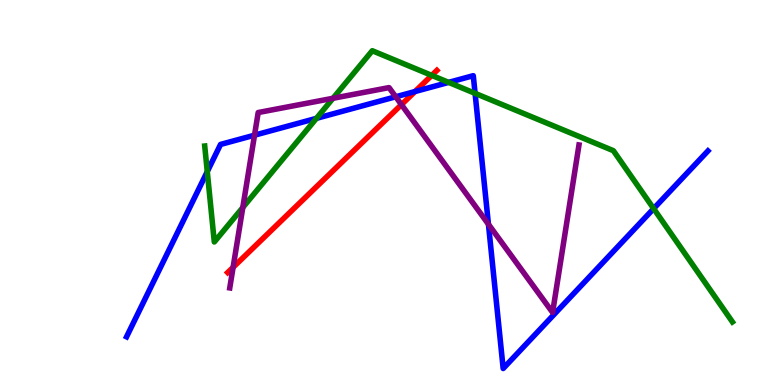[{'lines': ['blue', 'red'], 'intersections': [{'x': 5.35, 'y': 7.62}]}, {'lines': ['green', 'red'], 'intersections': [{'x': 5.57, 'y': 8.04}]}, {'lines': ['purple', 'red'], 'intersections': [{'x': 3.01, 'y': 3.06}, {'x': 5.18, 'y': 7.28}]}, {'lines': ['blue', 'green'], 'intersections': [{'x': 2.67, 'y': 5.54}, {'x': 4.08, 'y': 6.93}, {'x': 5.79, 'y': 7.86}, {'x': 6.13, 'y': 7.58}, {'x': 8.43, 'y': 4.58}]}, {'lines': ['blue', 'purple'], 'intersections': [{'x': 3.28, 'y': 6.49}, {'x': 5.11, 'y': 7.49}, {'x': 6.3, 'y': 4.18}]}, {'lines': ['green', 'purple'], 'intersections': [{'x': 3.13, 'y': 4.61}, {'x': 4.3, 'y': 7.45}]}]